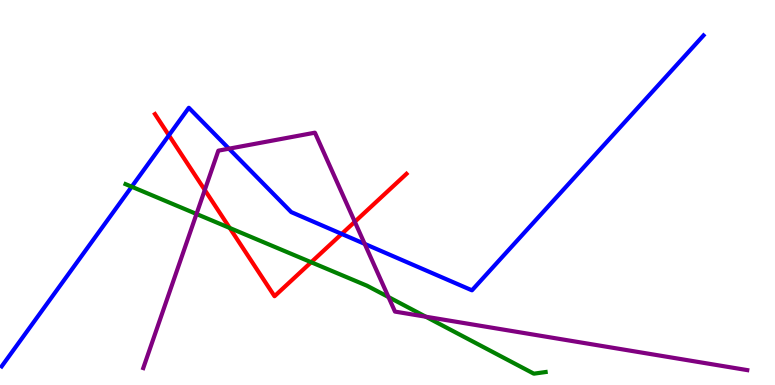[{'lines': ['blue', 'red'], 'intersections': [{'x': 2.18, 'y': 6.49}, {'x': 4.41, 'y': 3.92}]}, {'lines': ['green', 'red'], 'intersections': [{'x': 2.96, 'y': 4.08}, {'x': 4.02, 'y': 3.19}]}, {'lines': ['purple', 'red'], 'intersections': [{'x': 2.64, 'y': 5.07}, {'x': 4.58, 'y': 4.24}]}, {'lines': ['blue', 'green'], 'intersections': [{'x': 1.7, 'y': 5.15}]}, {'lines': ['blue', 'purple'], 'intersections': [{'x': 2.95, 'y': 6.14}, {'x': 4.71, 'y': 3.67}]}, {'lines': ['green', 'purple'], 'intersections': [{'x': 2.54, 'y': 4.44}, {'x': 5.01, 'y': 2.28}, {'x': 5.49, 'y': 1.77}]}]